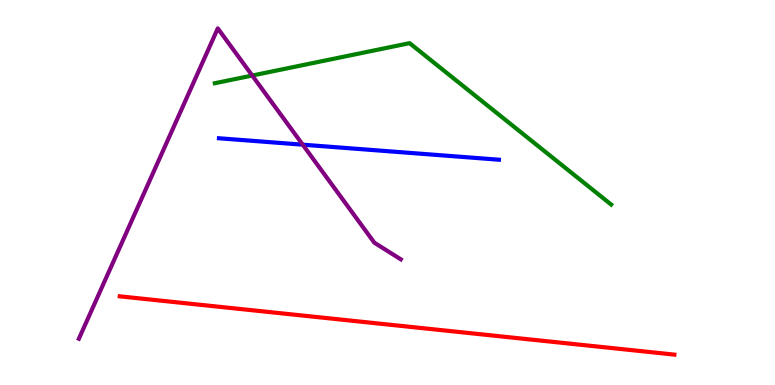[{'lines': ['blue', 'red'], 'intersections': []}, {'lines': ['green', 'red'], 'intersections': []}, {'lines': ['purple', 'red'], 'intersections': []}, {'lines': ['blue', 'green'], 'intersections': []}, {'lines': ['blue', 'purple'], 'intersections': [{'x': 3.91, 'y': 6.24}]}, {'lines': ['green', 'purple'], 'intersections': [{'x': 3.25, 'y': 8.04}]}]